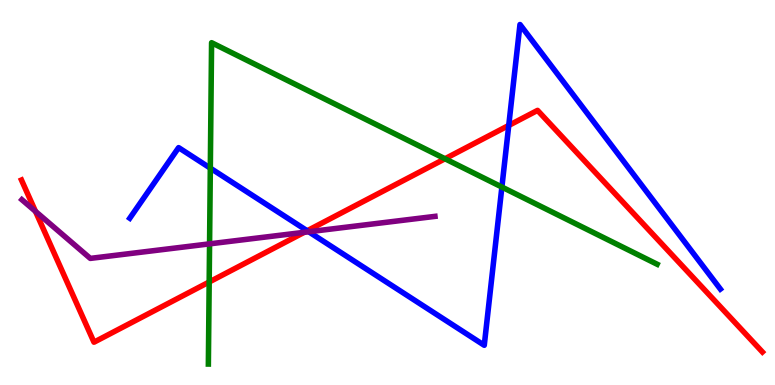[{'lines': ['blue', 'red'], 'intersections': [{'x': 3.96, 'y': 4.01}, {'x': 6.56, 'y': 6.74}]}, {'lines': ['green', 'red'], 'intersections': [{'x': 2.7, 'y': 2.68}, {'x': 5.74, 'y': 5.88}]}, {'lines': ['purple', 'red'], 'intersections': [{'x': 0.458, 'y': 4.51}, {'x': 3.93, 'y': 3.97}]}, {'lines': ['blue', 'green'], 'intersections': [{'x': 2.71, 'y': 5.63}, {'x': 6.48, 'y': 5.14}]}, {'lines': ['blue', 'purple'], 'intersections': [{'x': 3.98, 'y': 3.98}]}, {'lines': ['green', 'purple'], 'intersections': [{'x': 2.7, 'y': 3.67}]}]